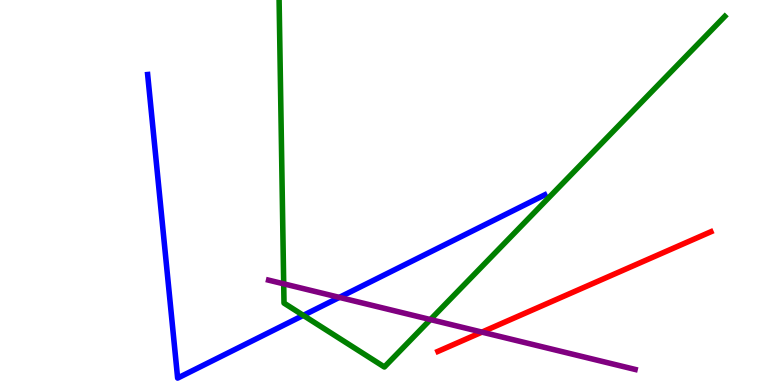[{'lines': ['blue', 'red'], 'intersections': []}, {'lines': ['green', 'red'], 'intersections': []}, {'lines': ['purple', 'red'], 'intersections': [{'x': 6.22, 'y': 1.37}]}, {'lines': ['blue', 'green'], 'intersections': [{'x': 3.91, 'y': 1.81}]}, {'lines': ['blue', 'purple'], 'intersections': [{'x': 4.38, 'y': 2.28}]}, {'lines': ['green', 'purple'], 'intersections': [{'x': 3.66, 'y': 2.63}, {'x': 5.55, 'y': 1.7}]}]